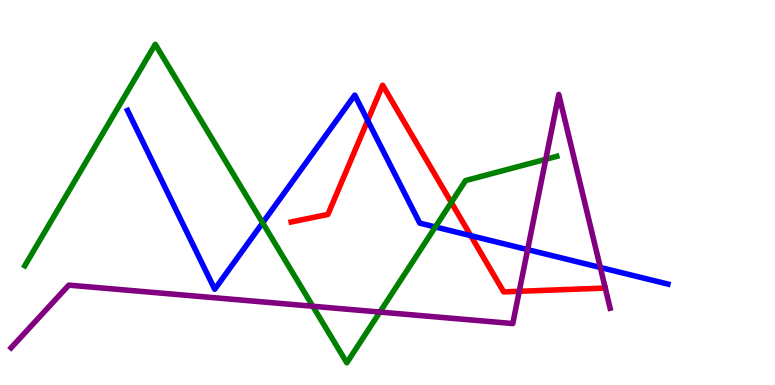[{'lines': ['blue', 'red'], 'intersections': [{'x': 4.74, 'y': 6.87}, {'x': 6.07, 'y': 3.88}]}, {'lines': ['green', 'red'], 'intersections': [{'x': 5.82, 'y': 4.74}]}, {'lines': ['purple', 'red'], 'intersections': [{'x': 6.7, 'y': 2.43}]}, {'lines': ['blue', 'green'], 'intersections': [{'x': 3.39, 'y': 4.21}, {'x': 5.62, 'y': 4.11}]}, {'lines': ['blue', 'purple'], 'intersections': [{'x': 6.81, 'y': 3.52}, {'x': 7.75, 'y': 3.05}]}, {'lines': ['green', 'purple'], 'intersections': [{'x': 4.04, 'y': 2.05}, {'x': 4.9, 'y': 1.89}, {'x': 7.04, 'y': 5.86}]}]